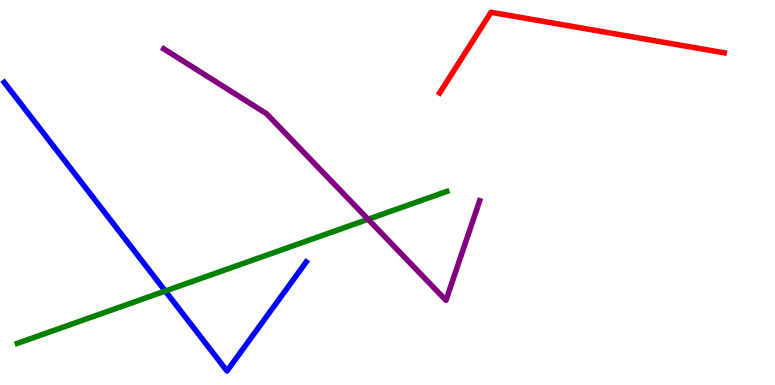[{'lines': ['blue', 'red'], 'intersections': []}, {'lines': ['green', 'red'], 'intersections': []}, {'lines': ['purple', 'red'], 'intersections': []}, {'lines': ['blue', 'green'], 'intersections': [{'x': 2.13, 'y': 2.44}]}, {'lines': ['blue', 'purple'], 'intersections': []}, {'lines': ['green', 'purple'], 'intersections': [{'x': 4.75, 'y': 4.3}]}]